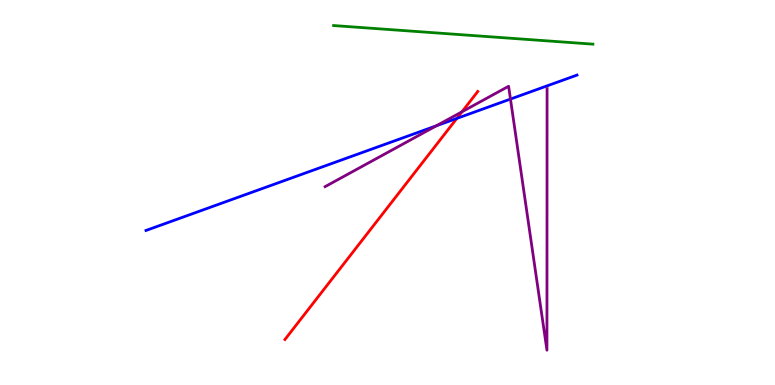[{'lines': ['blue', 'red'], 'intersections': [{'x': 5.89, 'y': 6.92}]}, {'lines': ['green', 'red'], 'intersections': []}, {'lines': ['purple', 'red'], 'intersections': [{'x': 5.96, 'y': 7.1}]}, {'lines': ['blue', 'green'], 'intersections': []}, {'lines': ['blue', 'purple'], 'intersections': [{'x': 5.63, 'y': 6.73}, {'x': 6.59, 'y': 7.43}]}, {'lines': ['green', 'purple'], 'intersections': []}]